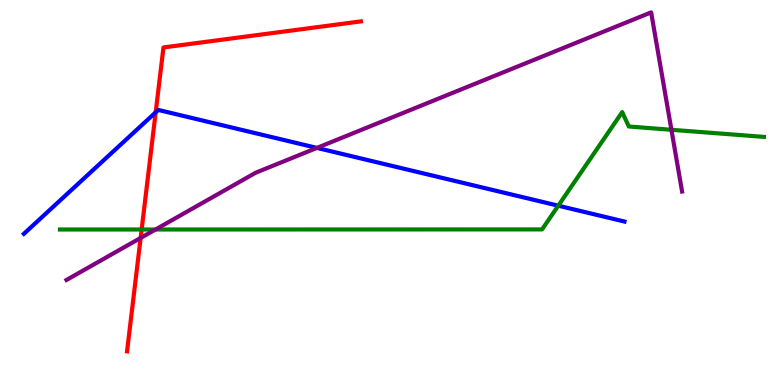[{'lines': ['blue', 'red'], 'intersections': [{'x': 2.01, 'y': 7.08}]}, {'lines': ['green', 'red'], 'intersections': [{'x': 1.83, 'y': 4.04}]}, {'lines': ['purple', 'red'], 'intersections': [{'x': 1.81, 'y': 3.82}]}, {'lines': ['blue', 'green'], 'intersections': [{'x': 7.2, 'y': 4.66}]}, {'lines': ['blue', 'purple'], 'intersections': [{'x': 4.09, 'y': 6.16}]}, {'lines': ['green', 'purple'], 'intersections': [{'x': 2.01, 'y': 4.04}, {'x': 8.66, 'y': 6.63}]}]